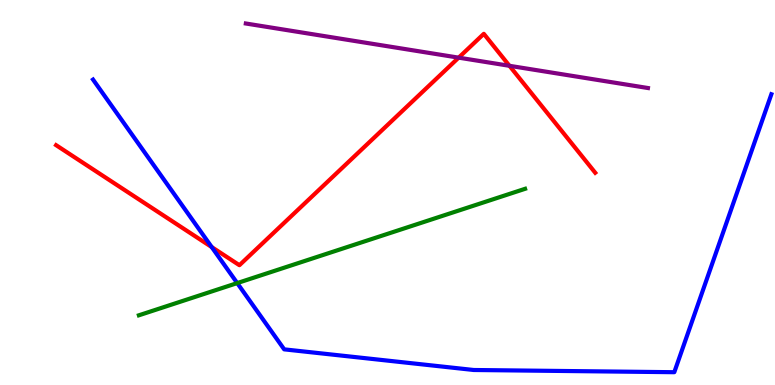[{'lines': ['blue', 'red'], 'intersections': [{'x': 2.73, 'y': 3.58}]}, {'lines': ['green', 'red'], 'intersections': []}, {'lines': ['purple', 'red'], 'intersections': [{'x': 5.92, 'y': 8.5}, {'x': 6.57, 'y': 8.29}]}, {'lines': ['blue', 'green'], 'intersections': [{'x': 3.06, 'y': 2.65}]}, {'lines': ['blue', 'purple'], 'intersections': []}, {'lines': ['green', 'purple'], 'intersections': []}]